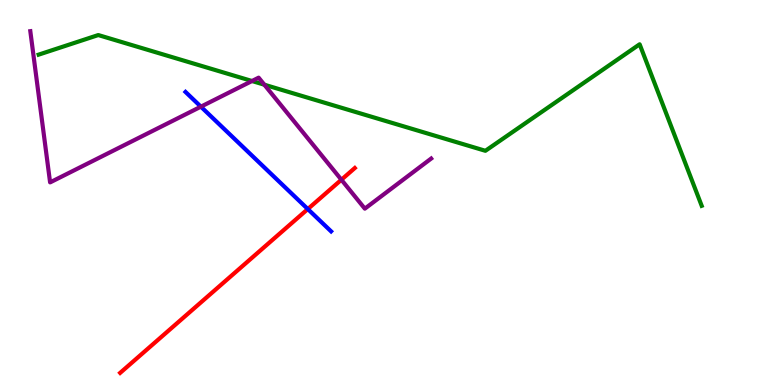[{'lines': ['blue', 'red'], 'intersections': [{'x': 3.97, 'y': 4.57}]}, {'lines': ['green', 'red'], 'intersections': []}, {'lines': ['purple', 'red'], 'intersections': [{'x': 4.41, 'y': 5.33}]}, {'lines': ['blue', 'green'], 'intersections': []}, {'lines': ['blue', 'purple'], 'intersections': [{'x': 2.59, 'y': 7.23}]}, {'lines': ['green', 'purple'], 'intersections': [{'x': 3.25, 'y': 7.9}, {'x': 3.41, 'y': 7.8}]}]